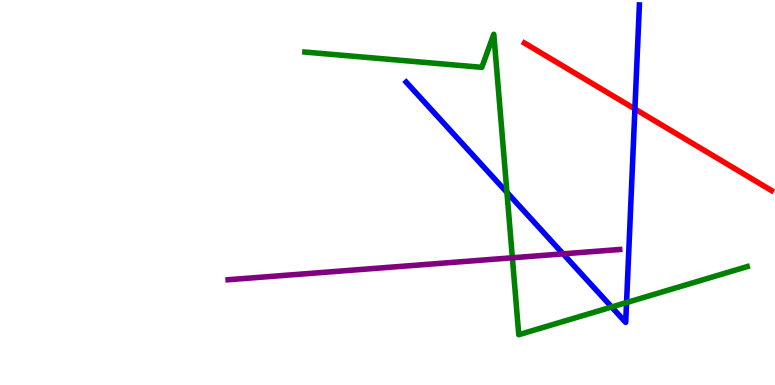[{'lines': ['blue', 'red'], 'intersections': [{'x': 8.19, 'y': 7.17}]}, {'lines': ['green', 'red'], 'intersections': []}, {'lines': ['purple', 'red'], 'intersections': []}, {'lines': ['blue', 'green'], 'intersections': [{'x': 6.54, 'y': 5.0}, {'x': 7.89, 'y': 2.03}, {'x': 8.08, 'y': 2.14}]}, {'lines': ['blue', 'purple'], 'intersections': [{'x': 7.27, 'y': 3.41}]}, {'lines': ['green', 'purple'], 'intersections': [{'x': 6.61, 'y': 3.3}]}]